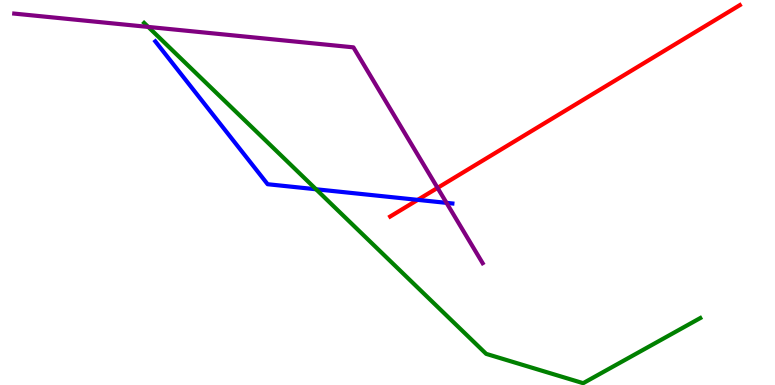[{'lines': ['blue', 'red'], 'intersections': [{'x': 5.39, 'y': 4.81}]}, {'lines': ['green', 'red'], 'intersections': []}, {'lines': ['purple', 'red'], 'intersections': [{'x': 5.65, 'y': 5.12}]}, {'lines': ['blue', 'green'], 'intersections': [{'x': 4.08, 'y': 5.08}]}, {'lines': ['blue', 'purple'], 'intersections': [{'x': 5.76, 'y': 4.73}]}, {'lines': ['green', 'purple'], 'intersections': [{'x': 1.91, 'y': 9.3}]}]